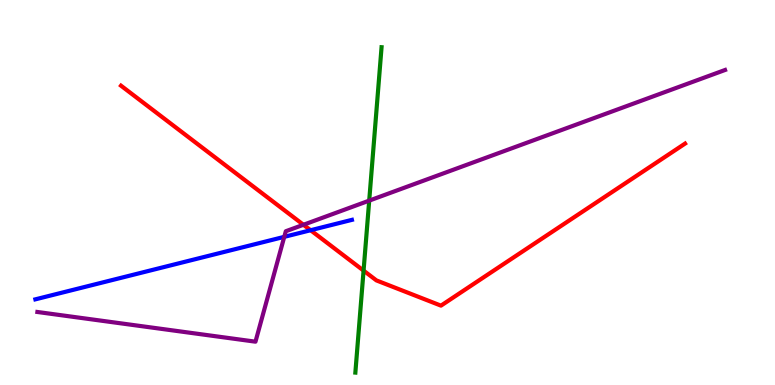[{'lines': ['blue', 'red'], 'intersections': [{'x': 4.01, 'y': 4.02}]}, {'lines': ['green', 'red'], 'intersections': [{'x': 4.69, 'y': 2.97}]}, {'lines': ['purple', 'red'], 'intersections': [{'x': 3.92, 'y': 4.16}]}, {'lines': ['blue', 'green'], 'intersections': []}, {'lines': ['blue', 'purple'], 'intersections': [{'x': 3.67, 'y': 3.85}]}, {'lines': ['green', 'purple'], 'intersections': [{'x': 4.76, 'y': 4.79}]}]